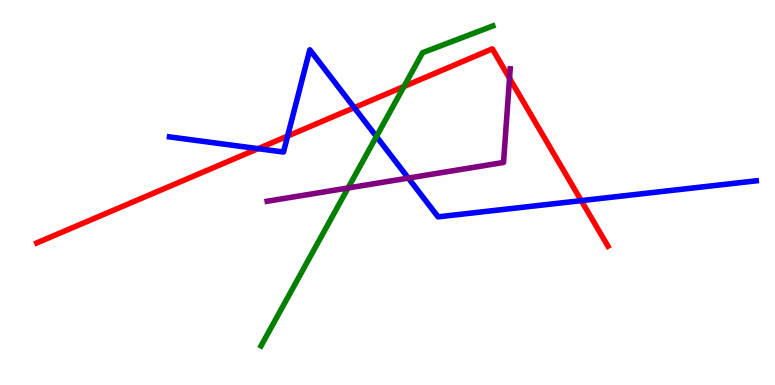[{'lines': ['blue', 'red'], 'intersections': [{'x': 3.33, 'y': 6.14}, {'x': 3.71, 'y': 6.47}, {'x': 4.57, 'y': 7.2}, {'x': 7.5, 'y': 4.79}]}, {'lines': ['green', 'red'], 'intersections': [{'x': 5.21, 'y': 7.75}]}, {'lines': ['purple', 'red'], 'intersections': [{'x': 6.57, 'y': 7.97}]}, {'lines': ['blue', 'green'], 'intersections': [{'x': 4.86, 'y': 6.45}]}, {'lines': ['blue', 'purple'], 'intersections': [{'x': 5.27, 'y': 5.37}]}, {'lines': ['green', 'purple'], 'intersections': [{'x': 4.49, 'y': 5.12}]}]